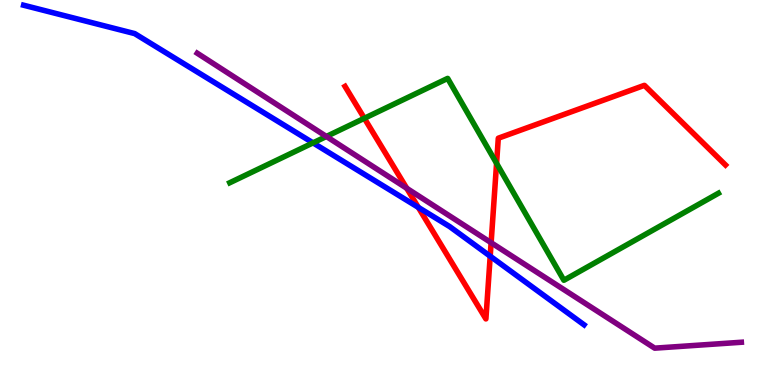[{'lines': ['blue', 'red'], 'intersections': [{'x': 5.4, 'y': 4.61}, {'x': 6.33, 'y': 3.35}]}, {'lines': ['green', 'red'], 'intersections': [{'x': 4.7, 'y': 6.93}, {'x': 6.41, 'y': 5.76}]}, {'lines': ['purple', 'red'], 'intersections': [{'x': 5.25, 'y': 5.11}, {'x': 6.34, 'y': 3.7}]}, {'lines': ['blue', 'green'], 'intersections': [{'x': 4.04, 'y': 6.29}]}, {'lines': ['blue', 'purple'], 'intersections': []}, {'lines': ['green', 'purple'], 'intersections': [{'x': 4.21, 'y': 6.46}]}]